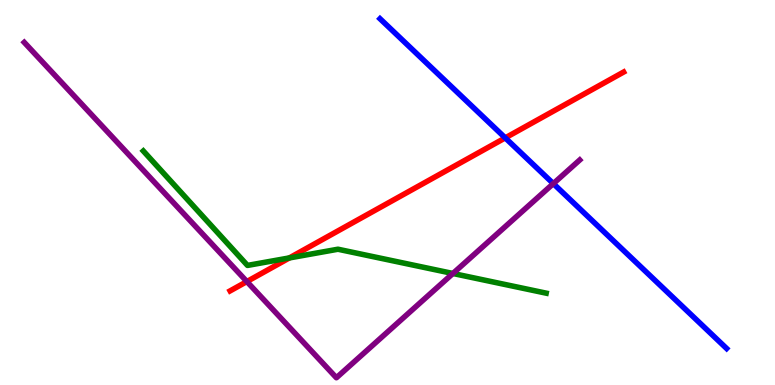[{'lines': ['blue', 'red'], 'intersections': [{'x': 6.52, 'y': 6.42}]}, {'lines': ['green', 'red'], 'intersections': [{'x': 3.73, 'y': 3.3}]}, {'lines': ['purple', 'red'], 'intersections': [{'x': 3.19, 'y': 2.69}]}, {'lines': ['blue', 'green'], 'intersections': []}, {'lines': ['blue', 'purple'], 'intersections': [{'x': 7.14, 'y': 5.23}]}, {'lines': ['green', 'purple'], 'intersections': [{'x': 5.84, 'y': 2.9}]}]